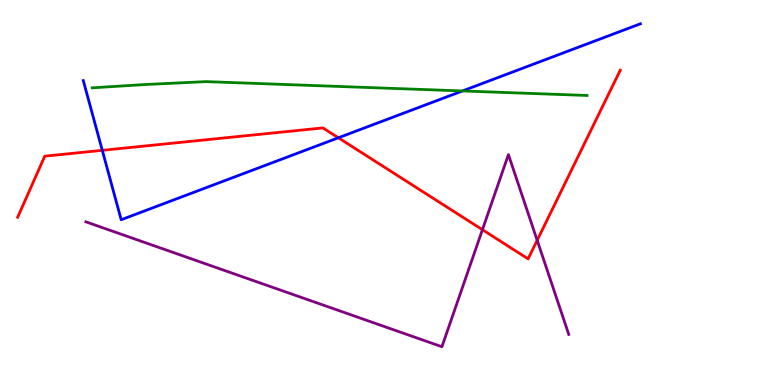[{'lines': ['blue', 'red'], 'intersections': [{'x': 1.32, 'y': 6.1}, {'x': 4.37, 'y': 6.42}]}, {'lines': ['green', 'red'], 'intersections': []}, {'lines': ['purple', 'red'], 'intersections': [{'x': 6.22, 'y': 4.03}, {'x': 6.93, 'y': 3.76}]}, {'lines': ['blue', 'green'], 'intersections': [{'x': 5.97, 'y': 7.64}]}, {'lines': ['blue', 'purple'], 'intersections': []}, {'lines': ['green', 'purple'], 'intersections': []}]